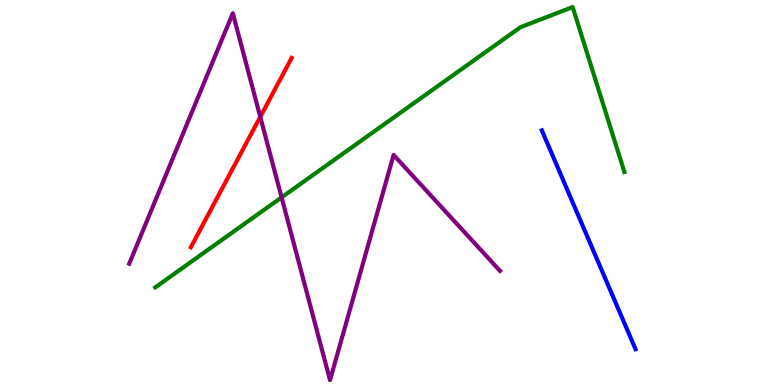[{'lines': ['blue', 'red'], 'intersections': []}, {'lines': ['green', 'red'], 'intersections': []}, {'lines': ['purple', 'red'], 'intersections': [{'x': 3.36, 'y': 6.96}]}, {'lines': ['blue', 'green'], 'intersections': []}, {'lines': ['blue', 'purple'], 'intersections': []}, {'lines': ['green', 'purple'], 'intersections': [{'x': 3.63, 'y': 4.87}]}]